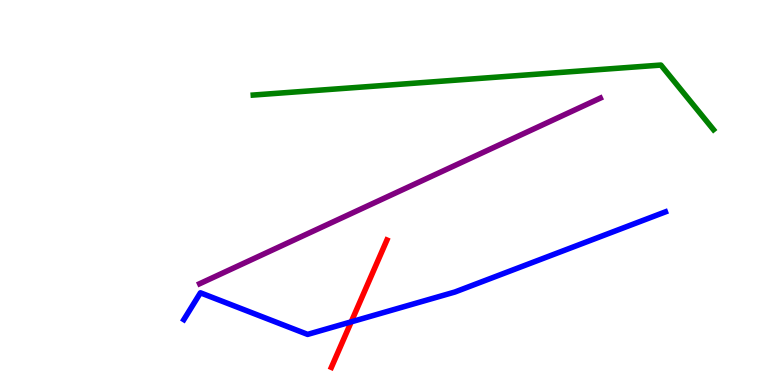[{'lines': ['blue', 'red'], 'intersections': [{'x': 4.53, 'y': 1.64}]}, {'lines': ['green', 'red'], 'intersections': []}, {'lines': ['purple', 'red'], 'intersections': []}, {'lines': ['blue', 'green'], 'intersections': []}, {'lines': ['blue', 'purple'], 'intersections': []}, {'lines': ['green', 'purple'], 'intersections': []}]